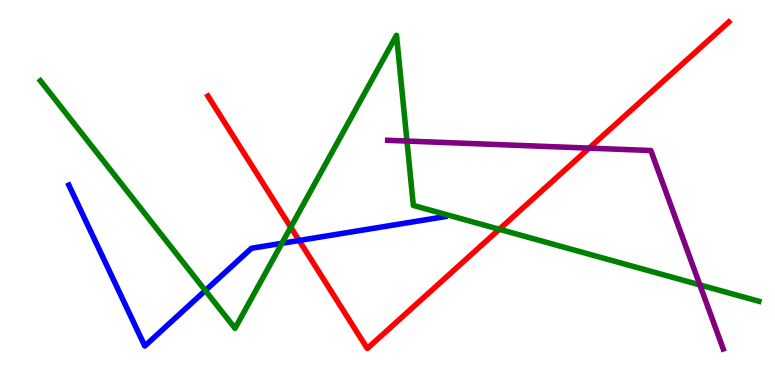[{'lines': ['blue', 'red'], 'intersections': [{'x': 3.86, 'y': 3.75}]}, {'lines': ['green', 'red'], 'intersections': [{'x': 3.75, 'y': 4.1}, {'x': 6.44, 'y': 4.04}]}, {'lines': ['purple', 'red'], 'intersections': [{'x': 7.6, 'y': 6.15}]}, {'lines': ['blue', 'green'], 'intersections': [{'x': 2.65, 'y': 2.45}, {'x': 3.64, 'y': 3.68}]}, {'lines': ['blue', 'purple'], 'intersections': []}, {'lines': ['green', 'purple'], 'intersections': [{'x': 5.25, 'y': 6.34}, {'x': 9.03, 'y': 2.6}]}]